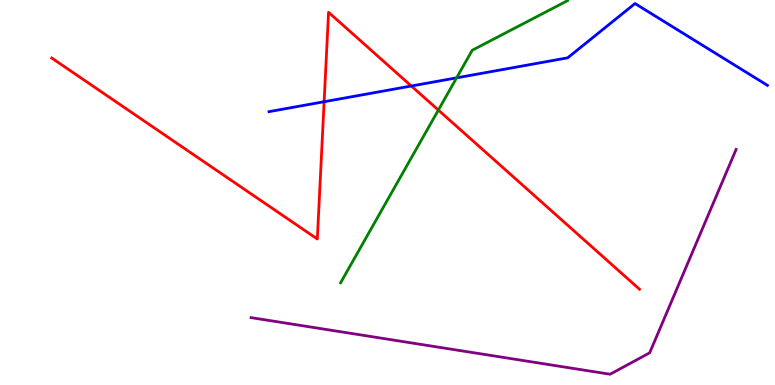[{'lines': ['blue', 'red'], 'intersections': [{'x': 4.18, 'y': 7.36}, {'x': 5.31, 'y': 7.77}]}, {'lines': ['green', 'red'], 'intersections': [{'x': 5.66, 'y': 7.14}]}, {'lines': ['purple', 'red'], 'intersections': []}, {'lines': ['blue', 'green'], 'intersections': [{'x': 5.89, 'y': 7.98}]}, {'lines': ['blue', 'purple'], 'intersections': []}, {'lines': ['green', 'purple'], 'intersections': []}]